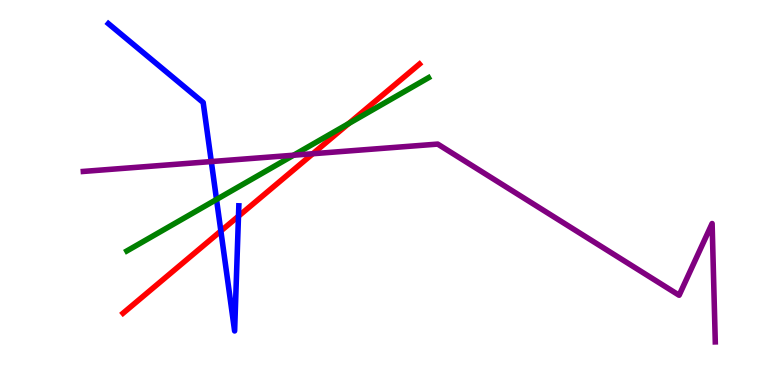[{'lines': ['blue', 'red'], 'intersections': [{'x': 2.85, 'y': 4.0}, {'x': 3.08, 'y': 4.38}]}, {'lines': ['green', 'red'], 'intersections': [{'x': 4.5, 'y': 6.79}]}, {'lines': ['purple', 'red'], 'intersections': [{'x': 4.04, 'y': 6.01}]}, {'lines': ['blue', 'green'], 'intersections': [{'x': 2.79, 'y': 4.82}]}, {'lines': ['blue', 'purple'], 'intersections': [{'x': 2.73, 'y': 5.8}]}, {'lines': ['green', 'purple'], 'intersections': [{'x': 3.79, 'y': 5.97}]}]